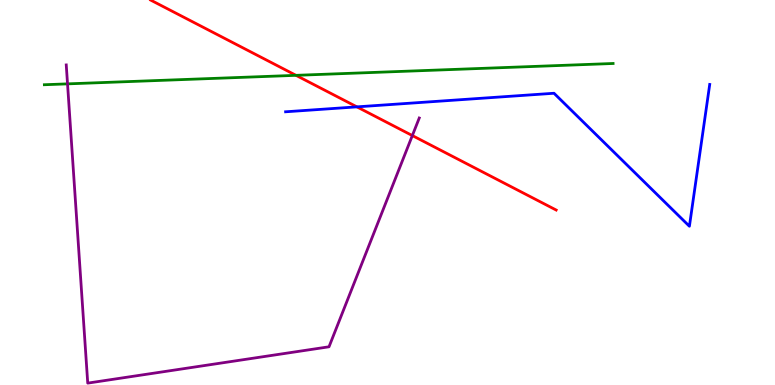[{'lines': ['blue', 'red'], 'intersections': [{'x': 4.61, 'y': 7.22}]}, {'lines': ['green', 'red'], 'intersections': [{'x': 3.82, 'y': 8.04}]}, {'lines': ['purple', 'red'], 'intersections': [{'x': 5.32, 'y': 6.48}]}, {'lines': ['blue', 'green'], 'intersections': []}, {'lines': ['blue', 'purple'], 'intersections': []}, {'lines': ['green', 'purple'], 'intersections': [{'x': 0.871, 'y': 7.82}]}]